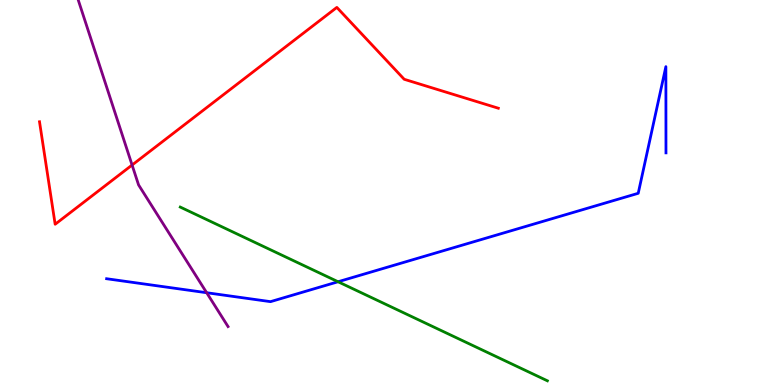[{'lines': ['blue', 'red'], 'intersections': []}, {'lines': ['green', 'red'], 'intersections': []}, {'lines': ['purple', 'red'], 'intersections': [{'x': 1.7, 'y': 5.71}]}, {'lines': ['blue', 'green'], 'intersections': [{'x': 4.36, 'y': 2.68}]}, {'lines': ['blue', 'purple'], 'intersections': [{'x': 2.67, 'y': 2.4}]}, {'lines': ['green', 'purple'], 'intersections': []}]